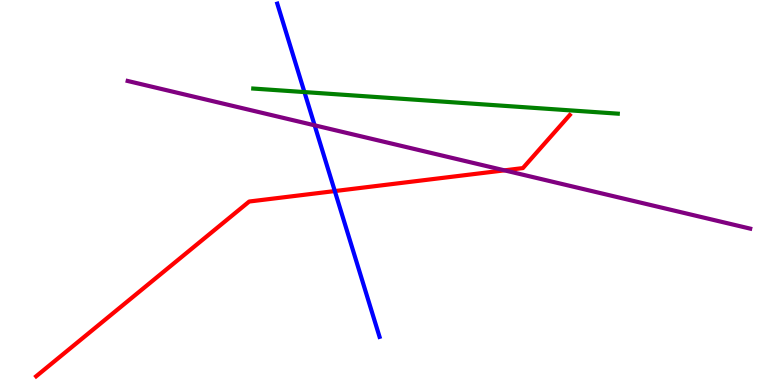[{'lines': ['blue', 'red'], 'intersections': [{'x': 4.32, 'y': 5.04}]}, {'lines': ['green', 'red'], 'intersections': []}, {'lines': ['purple', 'red'], 'intersections': [{'x': 6.51, 'y': 5.58}]}, {'lines': ['blue', 'green'], 'intersections': [{'x': 3.93, 'y': 7.61}]}, {'lines': ['blue', 'purple'], 'intersections': [{'x': 4.06, 'y': 6.75}]}, {'lines': ['green', 'purple'], 'intersections': []}]